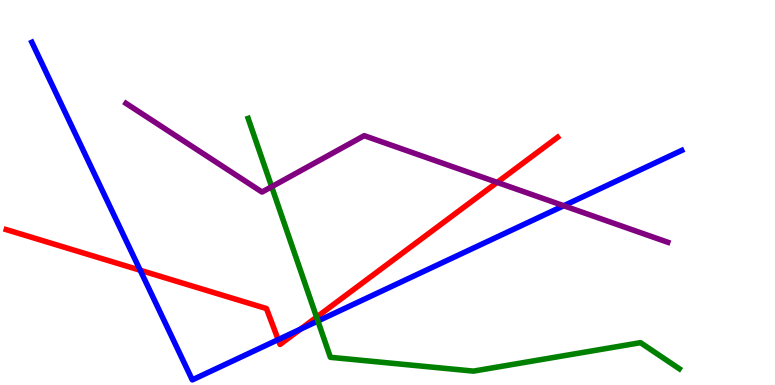[{'lines': ['blue', 'red'], 'intersections': [{'x': 1.81, 'y': 2.98}, {'x': 3.59, 'y': 1.18}, {'x': 3.88, 'y': 1.45}]}, {'lines': ['green', 'red'], 'intersections': [{'x': 4.08, 'y': 1.76}]}, {'lines': ['purple', 'red'], 'intersections': [{'x': 6.42, 'y': 5.26}]}, {'lines': ['blue', 'green'], 'intersections': [{'x': 4.1, 'y': 1.66}]}, {'lines': ['blue', 'purple'], 'intersections': [{'x': 7.27, 'y': 4.66}]}, {'lines': ['green', 'purple'], 'intersections': [{'x': 3.51, 'y': 5.15}]}]